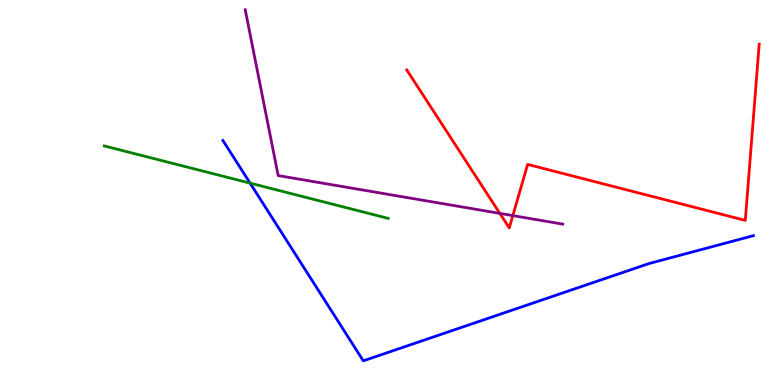[{'lines': ['blue', 'red'], 'intersections': []}, {'lines': ['green', 'red'], 'intersections': []}, {'lines': ['purple', 'red'], 'intersections': [{'x': 6.45, 'y': 4.46}, {'x': 6.62, 'y': 4.4}]}, {'lines': ['blue', 'green'], 'intersections': [{'x': 3.23, 'y': 5.24}]}, {'lines': ['blue', 'purple'], 'intersections': []}, {'lines': ['green', 'purple'], 'intersections': []}]